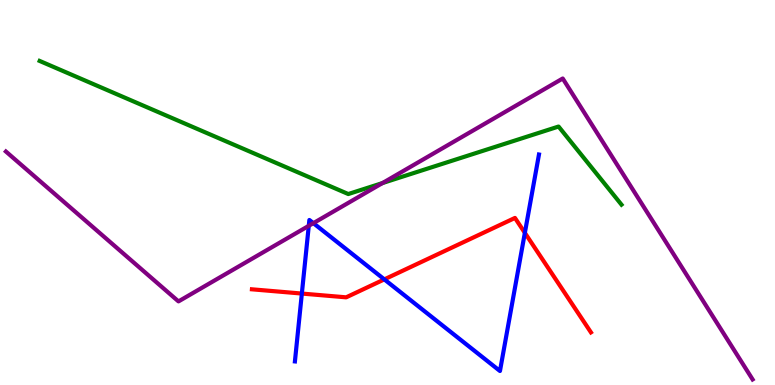[{'lines': ['blue', 'red'], 'intersections': [{'x': 3.89, 'y': 2.38}, {'x': 4.96, 'y': 2.74}, {'x': 6.77, 'y': 3.95}]}, {'lines': ['green', 'red'], 'intersections': []}, {'lines': ['purple', 'red'], 'intersections': []}, {'lines': ['blue', 'green'], 'intersections': []}, {'lines': ['blue', 'purple'], 'intersections': [{'x': 3.98, 'y': 4.13}, {'x': 4.04, 'y': 4.2}]}, {'lines': ['green', 'purple'], 'intersections': [{'x': 4.94, 'y': 5.25}]}]